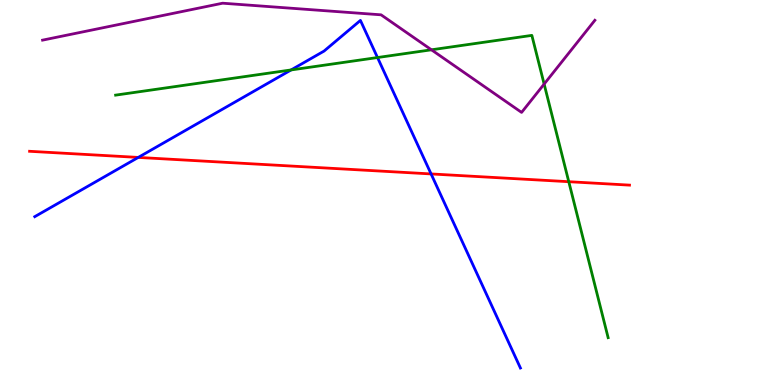[{'lines': ['blue', 'red'], 'intersections': [{'x': 1.78, 'y': 5.91}, {'x': 5.56, 'y': 5.48}]}, {'lines': ['green', 'red'], 'intersections': [{'x': 7.34, 'y': 5.28}]}, {'lines': ['purple', 'red'], 'intersections': []}, {'lines': ['blue', 'green'], 'intersections': [{'x': 3.76, 'y': 8.18}, {'x': 4.87, 'y': 8.51}]}, {'lines': ['blue', 'purple'], 'intersections': []}, {'lines': ['green', 'purple'], 'intersections': [{'x': 5.57, 'y': 8.71}, {'x': 7.02, 'y': 7.82}]}]